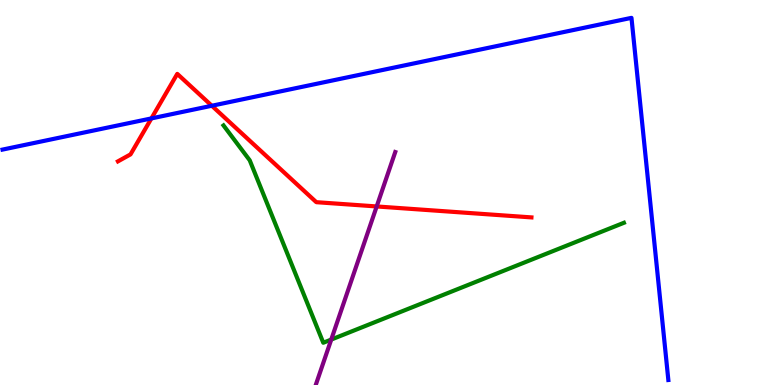[{'lines': ['blue', 'red'], 'intersections': [{'x': 1.95, 'y': 6.92}, {'x': 2.73, 'y': 7.25}]}, {'lines': ['green', 'red'], 'intersections': []}, {'lines': ['purple', 'red'], 'intersections': [{'x': 4.86, 'y': 4.64}]}, {'lines': ['blue', 'green'], 'intersections': []}, {'lines': ['blue', 'purple'], 'intersections': []}, {'lines': ['green', 'purple'], 'intersections': [{'x': 4.27, 'y': 1.18}]}]